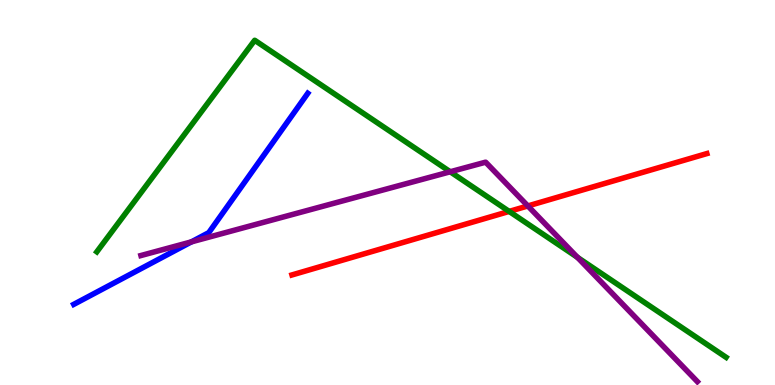[{'lines': ['blue', 'red'], 'intersections': []}, {'lines': ['green', 'red'], 'intersections': [{'x': 6.57, 'y': 4.51}]}, {'lines': ['purple', 'red'], 'intersections': [{'x': 6.81, 'y': 4.65}]}, {'lines': ['blue', 'green'], 'intersections': []}, {'lines': ['blue', 'purple'], 'intersections': [{'x': 2.47, 'y': 3.72}]}, {'lines': ['green', 'purple'], 'intersections': [{'x': 5.81, 'y': 5.54}, {'x': 7.45, 'y': 3.32}]}]